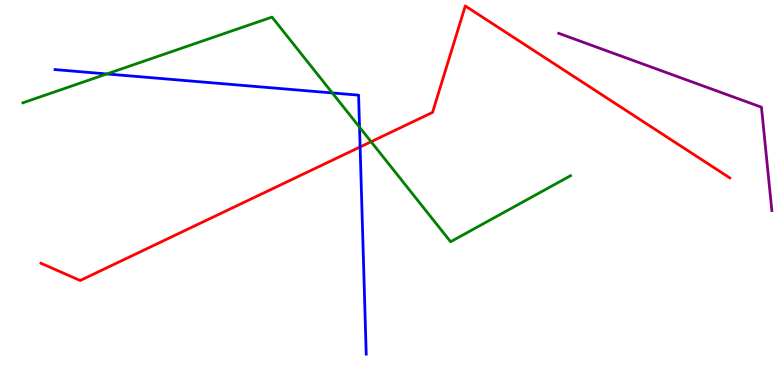[{'lines': ['blue', 'red'], 'intersections': [{'x': 4.65, 'y': 6.18}]}, {'lines': ['green', 'red'], 'intersections': [{'x': 4.79, 'y': 6.32}]}, {'lines': ['purple', 'red'], 'intersections': []}, {'lines': ['blue', 'green'], 'intersections': [{'x': 1.38, 'y': 8.08}, {'x': 4.29, 'y': 7.59}, {'x': 4.64, 'y': 6.7}]}, {'lines': ['blue', 'purple'], 'intersections': []}, {'lines': ['green', 'purple'], 'intersections': []}]